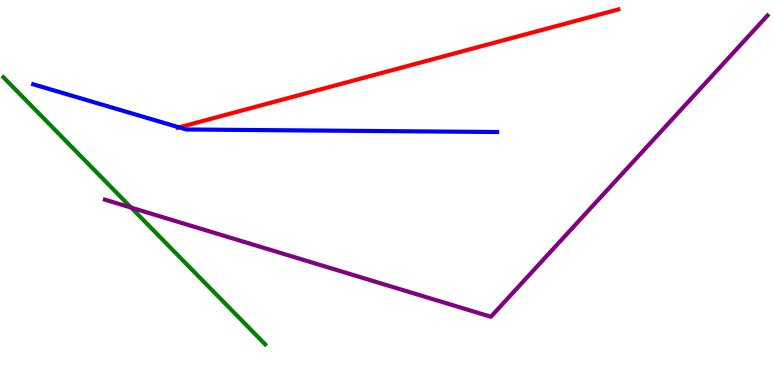[{'lines': ['blue', 'red'], 'intersections': [{'x': 2.31, 'y': 6.69}]}, {'lines': ['green', 'red'], 'intersections': []}, {'lines': ['purple', 'red'], 'intersections': []}, {'lines': ['blue', 'green'], 'intersections': []}, {'lines': ['blue', 'purple'], 'intersections': []}, {'lines': ['green', 'purple'], 'intersections': [{'x': 1.69, 'y': 4.61}]}]